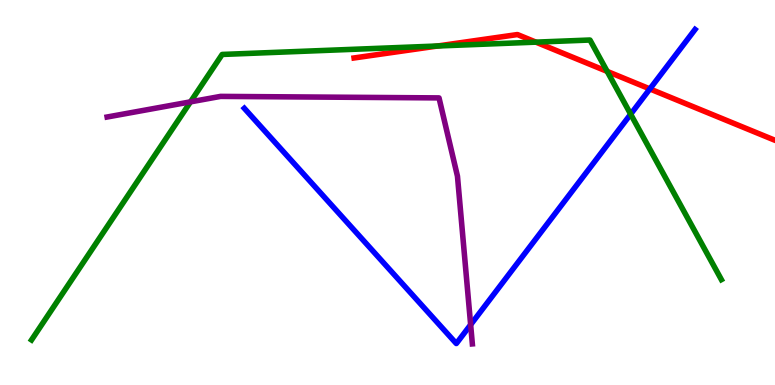[{'lines': ['blue', 'red'], 'intersections': [{'x': 8.39, 'y': 7.69}]}, {'lines': ['green', 'red'], 'intersections': [{'x': 5.65, 'y': 8.81}, {'x': 6.92, 'y': 8.91}, {'x': 7.83, 'y': 8.15}]}, {'lines': ['purple', 'red'], 'intersections': []}, {'lines': ['blue', 'green'], 'intersections': [{'x': 8.14, 'y': 7.03}]}, {'lines': ['blue', 'purple'], 'intersections': [{'x': 6.07, 'y': 1.57}]}, {'lines': ['green', 'purple'], 'intersections': [{'x': 2.46, 'y': 7.35}]}]